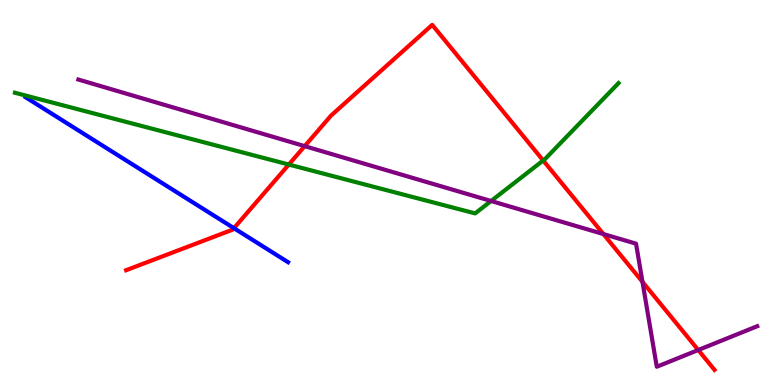[{'lines': ['blue', 'red'], 'intersections': [{'x': 3.02, 'y': 4.07}]}, {'lines': ['green', 'red'], 'intersections': [{'x': 3.73, 'y': 5.73}, {'x': 7.01, 'y': 5.83}]}, {'lines': ['purple', 'red'], 'intersections': [{'x': 3.93, 'y': 6.2}, {'x': 7.79, 'y': 3.92}, {'x': 8.29, 'y': 2.68}, {'x': 9.01, 'y': 0.909}]}, {'lines': ['blue', 'green'], 'intersections': []}, {'lines': ['blue', 'purple'], 'intersections': []}, {'lines': ['green', 'purple'], 'intersections': [{'x': 6.34, 'y': 4.78}]}]